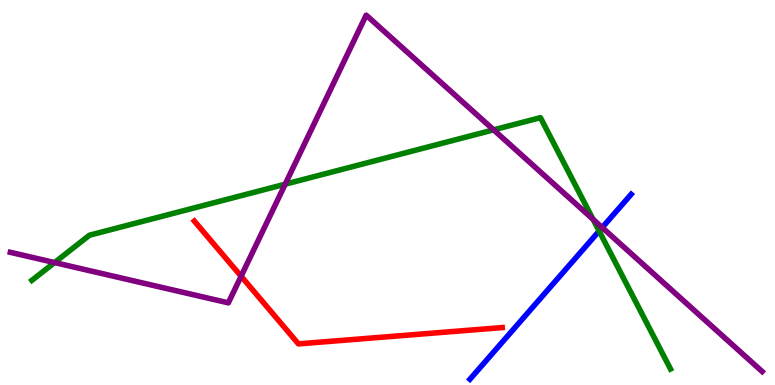[{'lines': ['blue', 'red'], 'intersections': []}, {'lines': ['green', 'red'], 'intersections': []}, {'lines': ['purple', 'red'], 'intersections': [{'x': 3.11, 'y': 2.82}]}, {'lines': ['blue', 'green'], 'intersections': [{'x': 7.73, 'y': 4.0}]}, {'lines': ['blue', 'purple'], 'intersections': [{'x': 7.77, 'y': 4.09}]}, {'lines': ['green', 'purple'], 'intersections': [{'x': 0.704, 'y': 3.18}, {'x': 3.68, 'y': 5.22}, {'x': 6.37, 'y': 6.63}, {'x': 7.65, 'y': 4.3}]}]